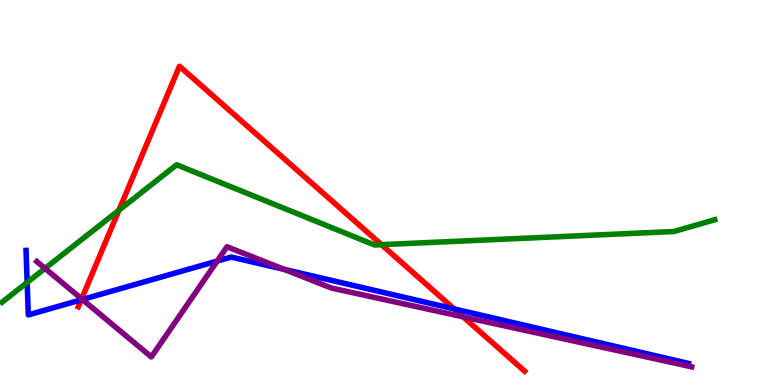[{'lines': ['blue', 'red'], 'intersections': [{'x': 1.05, 'y': 2.21}, {'x': 5.86, 'y': 1.98}]}, {'lines': ['green', 'red'], 'intersections': [{'x': 1.53, 'y': 4.54}, {'x': 4.92, 'y': 3.65}]}, {'lines': ['purple', 'red'], 'intersections': [{'x': 1.05, 'y': 2.24}, {'x': 5.98, 'y': 1.77}]}, {'lines': ['blue', 'green'], 'intersections': [{'x': 0.351, 'y': 2.66}]}, {'lines': ['blue', 'purple'], 'intersections': [{'x': 1.06, 'y': 2.22}, {'x': 2.8, 'y': 3.22}, {'x': 3.67, 'y': 3.0}]}, {'lines': ['green', 'purple'], 'intersections': [{'x': 0.581, 'y': 3.03}]}]